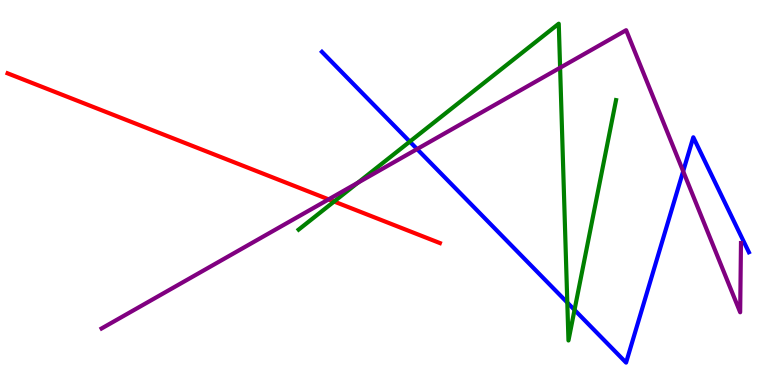[{'lines': ['blue', 'red'], 'intersections': []}, {'lines': ['green', 'red'], 'intersections': [{'x': 4.31, 'y': 4.77}]}, {'lines': ['purple', 'red'], 'intersections': [{'x': 4.24, 'y': 4.82}]}, {'lines': ['blue', 'green'], 'intersections': [{'x': 5.29, 'y': 6.32}, {'x': 7.32, 'y': 2.14}, {'x': 7.41, 'y': 1.95}]}, {'lines': ['blue', 'purple'], 'intersections': [{'x': 5.38, 'y': 6.13}, {'x': 8.82, 'y': 5.55}]}, {'lines': ['green', 'purple'], 'intersections': [{'x': 4.62, 'y': 5.25}, {'x': 7.23, 'y': 8.24}]}]